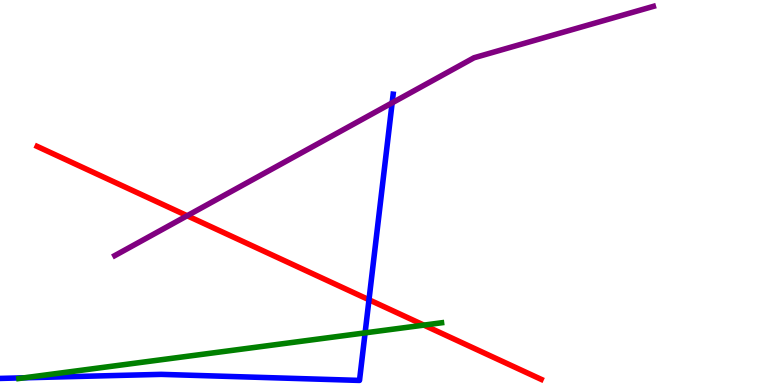[{'lines': ['blue', 'red'], 'intersections': [{'x': 4.76, 'y': 2.21}]}, {'lines': ['green', 'red'], 'intersections': [{'x': 5.47, 'y': 1.56}]}, {'lines': ['purple', 'red'], 'intersections': [{'x': 2.42, 'y': 4.4}]}, {'lines': ['blue', 'green'], 'intersections': [{'x': 0.312, 'y': 0.187}, {'x': 4.71, 'y': 1.35}]}, {'lines': ['blue', 'purple'], 'intersections': [{'x': 5.06, 'y': 7.33}]}, {'lines': ['green', 'purple'], 'intersections': []}]